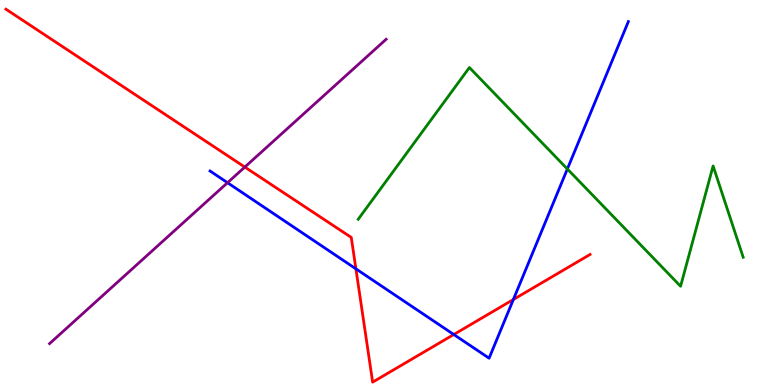[{'lines': ['blue', 'red'], 'intersections': [{'x': 4.59, 'y': 3.02}, {'x': 5.86, 'y': 1.31}, {'x': 6.62, 'y': 2.22}]}, {'lines': ['green', 'red'], 'intersections': []}, {'lines': ['purple', 'red'], 'intersections': [{'x': 3.16, 'y': 5.66}]}, {'lines': ['blue', 'green'], 'intersections': [{'x': 7.32, 'y': 5.61}]}, {'lines': ['blue', 'purple'], 'intersections': [{'x': 2.94, 'y': 5.25}]}, {'lines': ['green', 'purple'], 'intersections': []}]